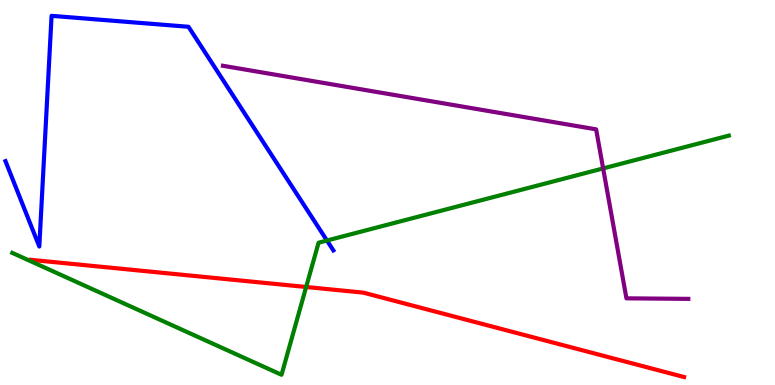[{'lines': ['blue', 'red'], 'intersections': []}, {'lines': ['green', 'red'], 'intersections': [{'x': 3.95, 'y': 2.55}]}, {'lines': ['purple', 'red'], 'intersections': []}, {'lines': ['blue', 'green'], 'intersections': [{'x': 4.22, 'y': 3.75}]}, {'lines': ['blue', 'purple'], 'intersections': []}, {'lines': ['green', 'purple'], 'intersections': [{'x': 7.78, 'y': 5.63}]}]